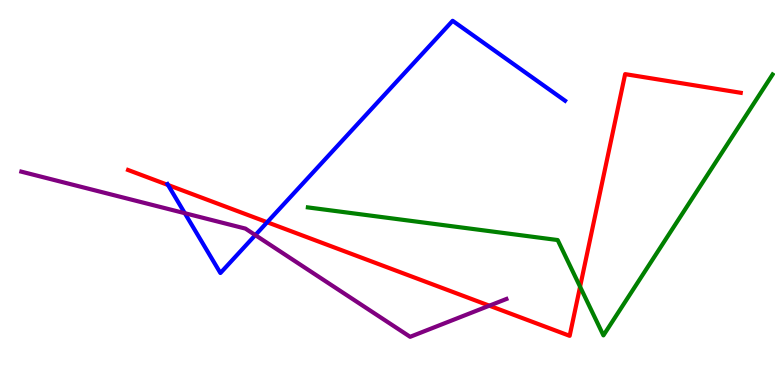[{'lines': ['blue', 'red'], 'intersections': [{'x': 2.17, 'y': 5.2}, {'x': 3.45, 'y': 4.23}]}, {'lines': ['green', 'red'], 'intersections': [{'x': 7.48, 'y': 2.55}]}, {'lines': ['purple', 'red'], 'intersections': [{'x': 6.31, 'y': 2.06}]}, {'lines': ['blue', 'green'], 'intersections': []}, {'lines': ['blue', 'purple'], 'intersections': [{'x': 2.38, 'y': 4.46}, {'x': 3.29, 'y': 3.89}]}, {'lines': ['green', 'purple'], 'intersections': []}]